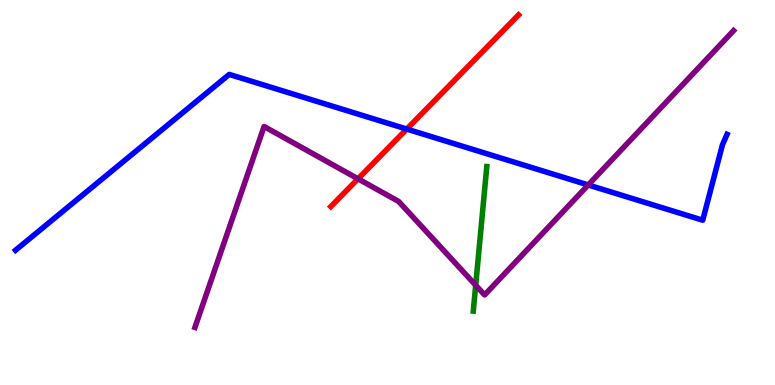[{'lines': ['blue', 'red'], 'intersections': [{'x': 5.25, 'y': 6.65}]}, {'lines': ['green', 'red'], 'intersections': []}, {'lines': ['purple', 'red'], 'intersections': [{'x': 4.62, 'y': 5.36}]}, {'lines': ['blue', 'green'], 'intersections': []}, {'lines': ['blue', 'purple'], 'intersections': [{'x': 7.59, 'y': 5.2}]}, {'lines': ['green', 'purple'], 'intersections': [{'x': 6.14, 'y': 2.59}]}]